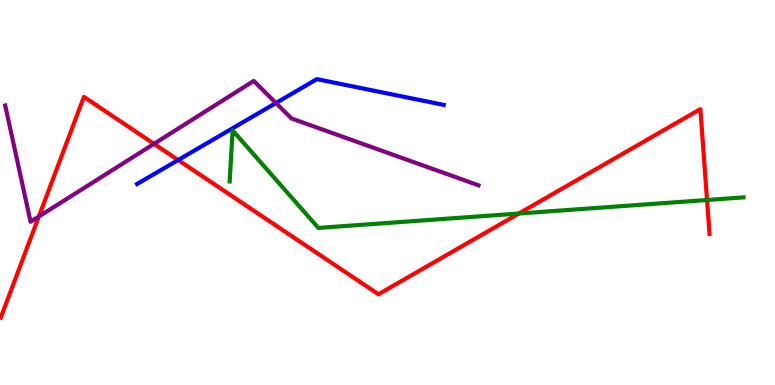[{'lines': ['blue', 'red'], 'intersections': [{'x': 2.3, 'y': 5.84}]}, {'lines': ['green', 'red'], 'intersections': [{'x': 6.7, 'y': 4.45}, {'x': 9.12, 'y': 4.81}]}, {'lines': ['purple', 'red'], 'intersections': [{'x': 0.501, 'y': 4.38}, {'x': 1.99, 'y': 6.26}]}, {'lines': ['blue', 'green'], 'intersections': []}, {'lines': ['blue', 'purple'], 'intersections': [{'x': 3.56, 'y': 7.32}]}, {'lines': ['green', 'purple'], 'intersections': []}]